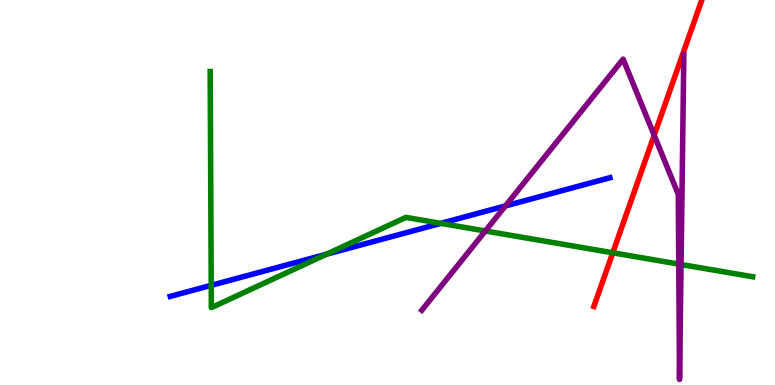[{'lines': ['blue', 'red'], 'intersections': []}, {'lines': ['green', 'red'], 'intersections': [{'x': 7.91, 'y': 3.43}]}, {'lines': ['purple', 'red'], 'intersections': [{'x': 8.44, 'y': 6.49}]}, {'lines': ['blue', 'green'], 'intersections': [{'x': 2.73, 'y': 2.59}, {'x': 4.21, 'y': 3.4}, {'x': 5.69, 'y': 4.2}]}, {'lines': ['blue', 'purple'], 'intersections': [{'x': 6.52, 'y': 4.65}]}, {'lines': ['green', 'purple'], 'intersections': [{'x': 6.26, 'y': 4.0}, {'x': 8.76, 'y': 3.14}, {'x': 8.79, 'y': 3.13}]}]